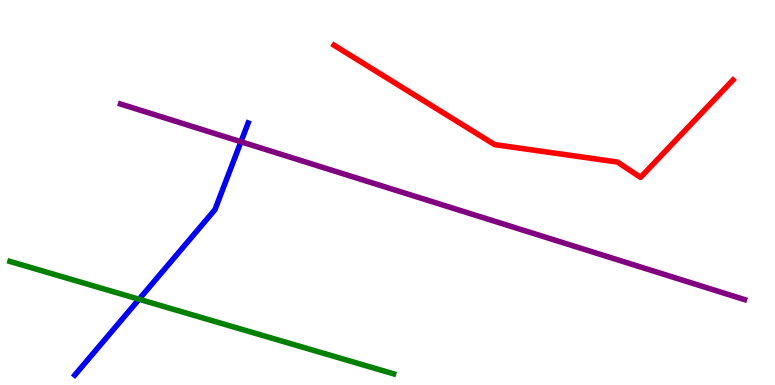[{'lines': ['blue', 'red'], 'intersections': []}, {'lines': ['green', 'red'], 'intersections': []}, {'lines': ['purple', 'red'], 'intersections': []}, {'lines': ['blue', 'green'], 'intersections': [{'x': 1.79, 'y': 2.23}]}, {'lines': ['blue', 'purple'], 'intersections': [{'x': 3.11, 'y': 6.32}]}, {'lines': ['green', 'purple'], 'intersections': []}]